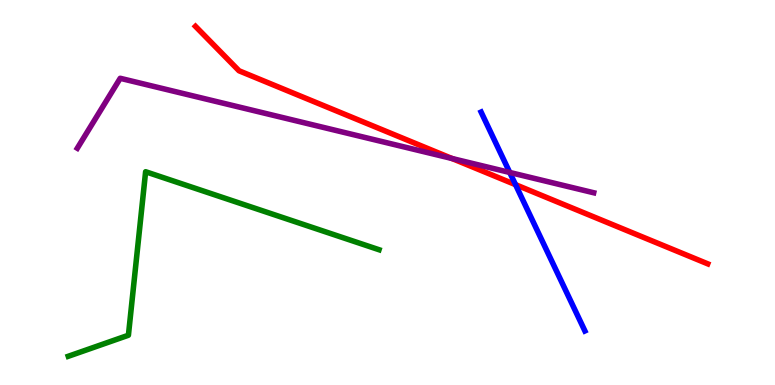[{'lines': ['blue', 'red'], 'intersections': [{'x': 6.65, 'y': 5.2}]}, {'lines': ['green', 'red'], 'intersections': []}, {'lines': ['purple', 'red'], 'intersections': [{'x': 5.83, 'y': 5.88}]}, {'lines': ['blue', 'green'], 'intersections': []}, {'lines': ['blue', 'purple'], 'intersections': [{'x': 6.58, 'y': 5.52}]}, {'lines': ['green', 'purple'], 'intersections': []}]